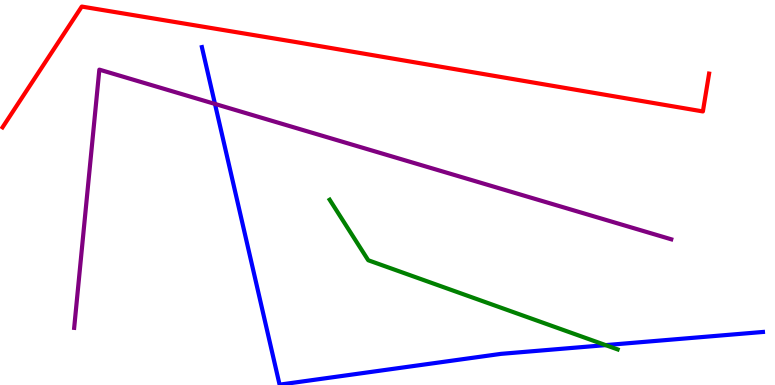[{'lines': ['blue', 'red'], 'intersections': []}, {'lines': ['green', 'red'], 'intersections': []}, {'lines': ['purple', 'red'], 'intersections': []}, {'lines': ['blue', 'green'], 'intersections': [{'x': 7.81, 'y': 1.04}]}, {'lines': ['blue', 'purple'], 'intersections': [{'x': 2.77, 'y': 7.3}]}, {'lines': ['green', 'purple'], 'intersections': []}]